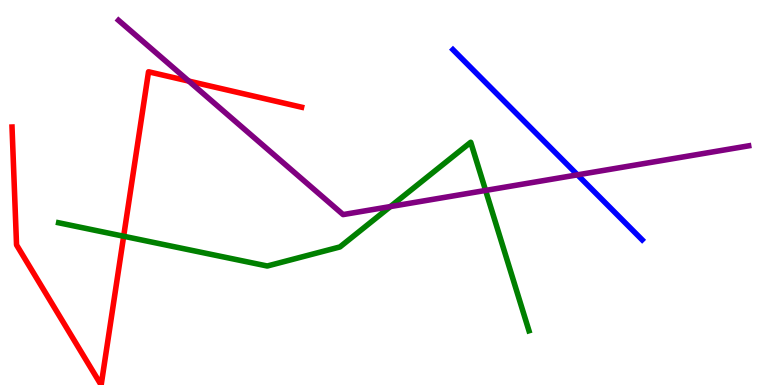[{'lines': ['blue', 'red'], 'intersections': []}, {'lines': ['green', 'red'], 'intersections': [{'x': 1.6, 'y': 3.86}]}, {'lines': ['purple', 'red'], 'intersections': [{'x': 2.44, 'y': 7.89}]}, {'lines': ['blue', 'green'], 'intersections': []}, {'lines': ['blue', 'purple'], 'intersections': [{'x': 7.45, 'y': 5.46}]}, {'lines': ['green', 'purple'], 'intersections': [{'x': 5.04, 'y': 4.63}, {'x': 6.27, 'y': 5.05}]}]